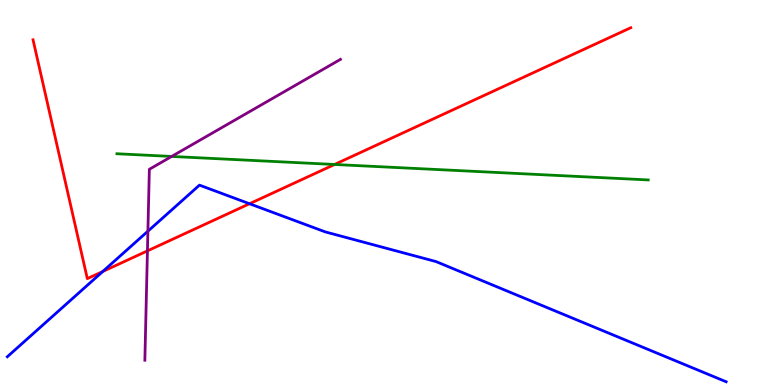[{'lines': ['blue', 'red'], 'intersections': [{'x': 1.33, 'y': 2.95}, {'x': 3.22, 'y': 4.71}]}, {'lines': ['green', 'red'], 'intersections': [{'x': 4.32, 'y': 5.73}]}, {'lines': ['purple', 'red'], 'intersections': [{'x': 1.9, 'y': 3.48}]}, {'lines': ['blue', 'green'], 'intersections': []}, {'lines': ['blue', 'purple'], 'intersections': [{'x': 1.91, 'y': 4.0}]}, {'lines': ['green', 'purple'], 'intersections': [{'x': 2.21, 'y': 5.94}]}]